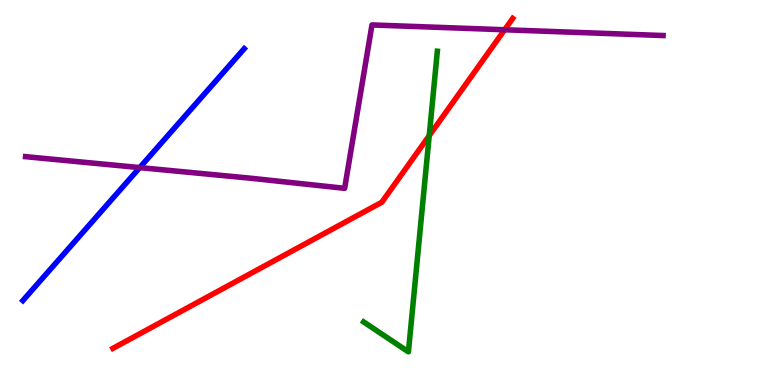[{'lines': ['blue', 'red'], 'intersections': []}, {'lines': ['green', 'red'], 'intersections': [{'x': 5.54, 'y': 6.48}]}, {'lines': ['purple', 'red'], 'intersections': [{'x': 6.51, 'y': 9.23}]}, {'lines': ['blue', 'green'], 'intersections': []}, {'lines': ['blue', 'purple'], 'intersections': [{'x': 1.8, 'y': 5.65}]}, {'lines': ['green', 'purple'], 'intersections': []}]